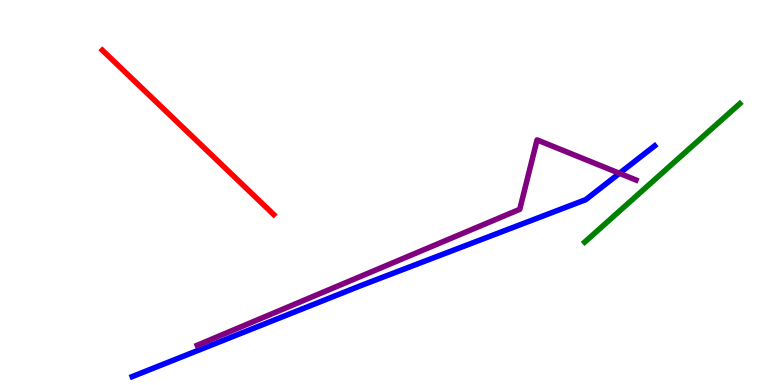[{'lines': ['blue', 'red'], 'intersections': []}, {'lines': ['green', 'red'], 'intersections': []}, {'lines': ['purple', 'red'], 'intersections': []}, {'lines': ['blue', 'green'], 'intersections': []}, {'lines': ['blue', 'purple'], 'intersections': [{'x': 7.99, 'y': 5.5}]}, {'lines': ['green', 'purple'], 'intersections': []}]